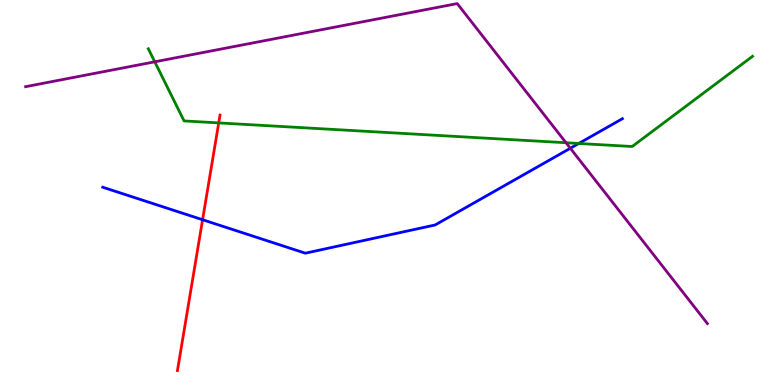[{'lines': ['blue', 'red'], 'intersections': [{'x': 2.61, 'y': 4.29}]}, {'lines': ['green', 'red'], 'intersections': [{'x': 2.82, 'y': 6.81}]}, {'lines': ['purple', 'red'], 'intersections': []}, {'lines': ['blue', 'green'], 'intersections': [{'x': 7.47, 'y': 6.27}]}, {'lines': ['blue', 'purple'], 'intersections': [{'x': 7.36, 'y': 6.15}]}, {'lines': ['green', 'purple'], 'intersections': [{'x': 2.0, 'y': 8.39}, {'x': 7.3, 'y': 6.29}]}]